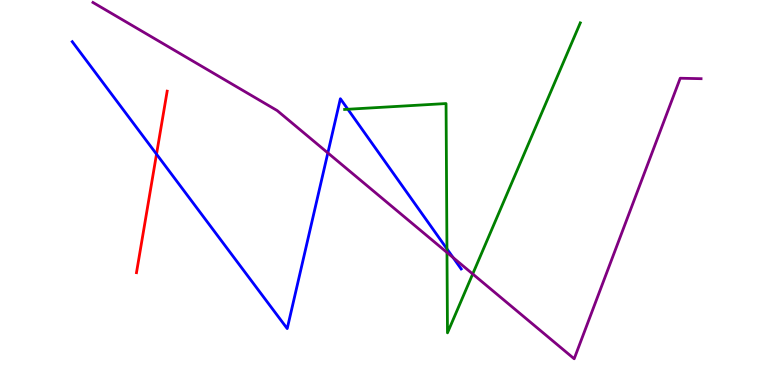[{'lines': ['blue', 'red'], 'intersections': [{'x': 2.02, 'y': 6.0}]}, {'lines': ['green', 'red'], 'intersections': []}, {'lines': ['purple', 'red'], 'intersections': []}, {'lines': ['blue', 'green'], 'intersections': [{'x': 4.49, 'y': 7.16}, {'x': 5.77, 'y': 3.54}]}, {'lines': ['blue', 'purple'], 'intersections': [{'x': 4.23, 'y': 6.03}, {'x': 5.85, 'y': 3.31}]}, {'lines': ['green', 'purple'], 'intersections': [{'x': 5.77, 'y': 3.44}, {'x': 6.1, 'y': 2.88}]}]